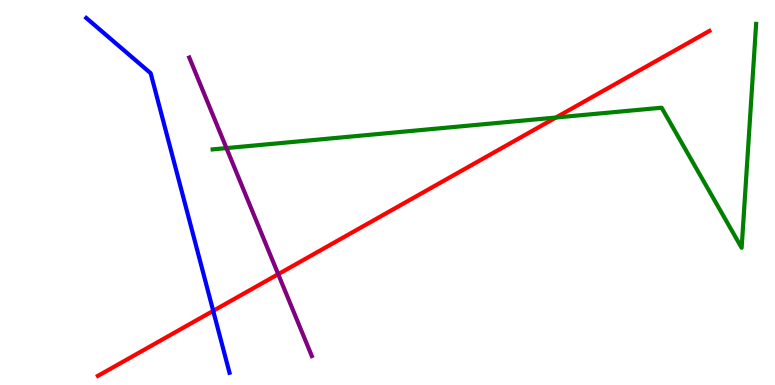[{'lines': ['blue', 'red'], 'intersections': [{'x': 2.75, 'y': 1.93}]}, {'lines': ['green', 'red'], 'intersections': [{'x': 7.17, 'y': 6.95}]}, {'lines': ['purple', 'red'], 'intersections': [{'x': 3.59, 'y': 2.88}]}, {'lines': ['blue', 'green'], 'intersections': []}, {'lines': ['blue', 'purple'], 'intersections': []}, {'lines': ['green', 'purple'], 'intersections': [{'x': 2.92, 'y': 6.15}]}]